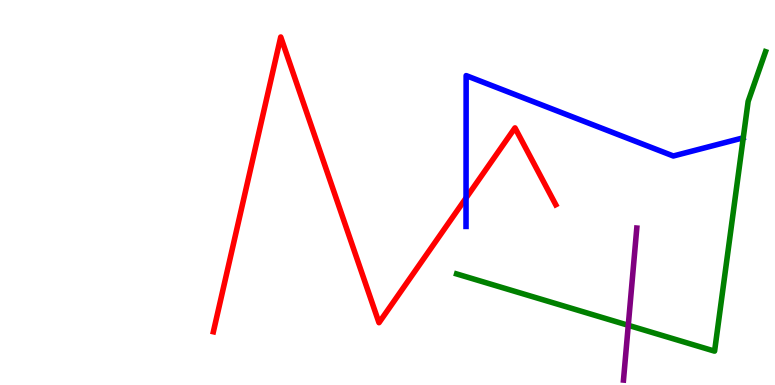[{'lines': ['blue', 'red'], 'intersections': [{'x': 6.01, 'y': 4.86}]}, {'lines': ['green', 'red'], 'intersections': []}, {'lines': ['purple', 'red'], 'intersections': []}, {'lines': ['blue', 'green'], 'intersections': []}, {'lines': ['blue', 'purple'], 'intersections': []}, {'lines': ['green', 'purple'], 'intersections': [{'x': 8.11, 'y': 1.55}]}]